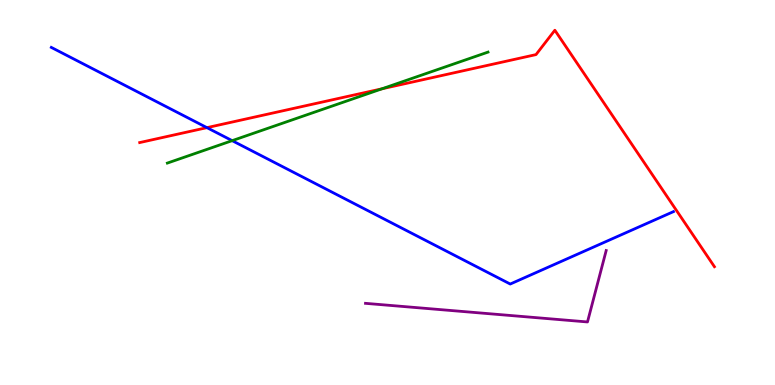[{'lines': ['blue', 'red'], 'intersections': [{'x': 2.67, 'y': 6.68}]}, {'lines': ['green', 'red'], 'intersections': [{'x': 4.93, 'y': 7.69}]}, {'lines': ['purple', 'red'], 'intersections': []}, {'lines': ['blue', 'green'], 'intersections': [{'x': 3.0, 'y': 6.35}]}, {'lines': ['blue', 'purple'], 'intersections': []}, {'lines': ['green', 'purple'], 'intersections': []}]